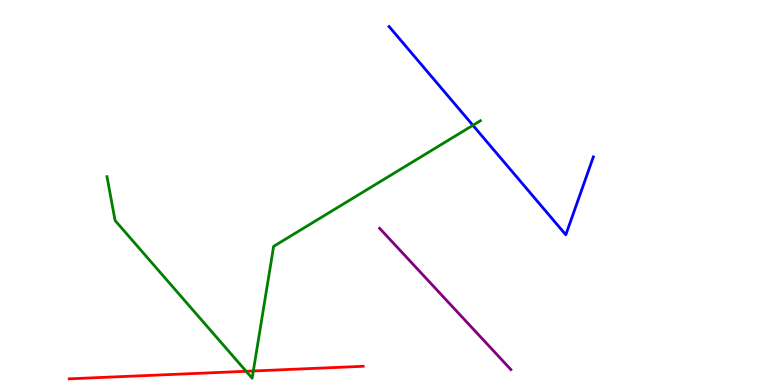[{'lines': ['blue', 'red'], 'intersections': []}, {'lines': ['green', 'red'], 'intersections': [{'x': 3.18, 'y': 0.356}, {'x': 3.27, 'y': 0.364}]}, {'lines': ['purple', 'red'], 'intersections': []}, {'lines': ['blue', 'green'], 'intersections': [{'x': 6.1, 'y': 6.75}]}, {'lines': ['blue', 'purple'], 'intersections': []}, {'lines': ['green', 'purple'], 'intersections': []}]